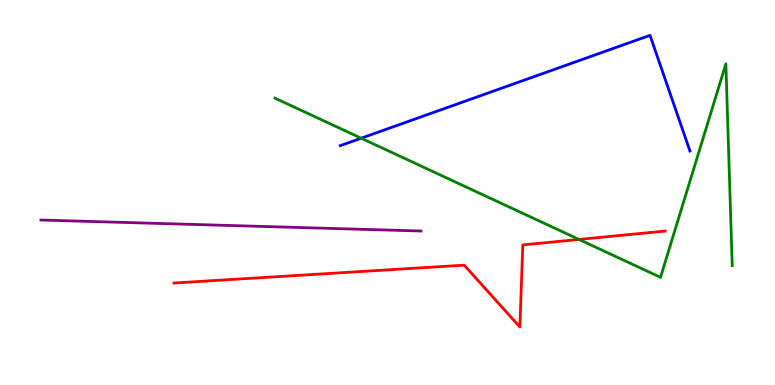[{'lines': ['blue', 'red'], 'intersections': []}, {'lines': ['green', 'red'], 'intersections': [{'x': 7.47, 'y': 3.78}]}, {'lines': ['purple', 'red'], 'intersections': []}, {'lines': ['blue', 'green'], 'intersections': [{'x': 4.66, 'y': 6.41}]}, {'lines': ['blue', 'purple'], 'intersections': []}, {'lines': ['green', 'purple'], 'intersections': []}]